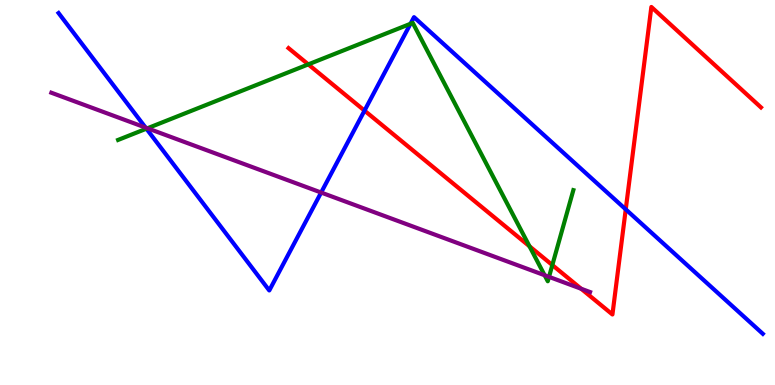[{'lines': ['blue', 'red'], 'intersections': [{'x': 4.7, 'y': 7.13}, {'x': 8.07, 'y': 4.56}]}, {'lines': ['green', 'red'], 'intersections': [{'x': 3.98, 'y': 8.33}, {'x': 6.83, 'y': 3.6}, {'x': 7.13, 'y': 3.12}]}, {'lines': ['purple', 'red'], 'intersections': [{'x': 7.5, 'y': 2.5}]}, {'lines': ['blue', 'green'], 'intersections': [{'x': 1.89, 'y': 6.66}, {'x': 5.3, 'y': 9.38}]}, {'lines': ['blue', 'purple'], 'intersections': [{'x': 1.88, 'y': 6.69}, {'x': 4.14, 'y': 5.0}]}, {'lines': ['green', 'purple'], 'intersections': [{'x': 1.9, 'y': 6.67}, {'x': 7.03, 'y': 2.85}, {'x': 7.08, 'y': 2.81}]}]